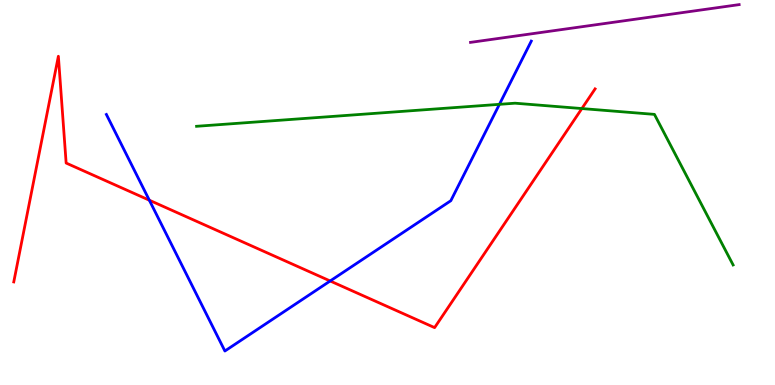[{'lines': ['blue', 'red'], 'intersections': [{'x': 1.93, 'y': 4.8}, {'x': 4.26, 'y': 2.7}]}, {'lines': ['green', 'red'], 'intersections': [{'x': 7.51, 'y': 7.18}]}, {'lines': ['purple', 'red'], 'intersections': []}, {'lines': ['blue', 'green'], 'intersections': [{'x': 6.44, 'y': 7.29}]}, {'lines': ['blue', 'purple'], 'intersections': []}, {'lines': ['green', 'purple'], 'intersections': []}]